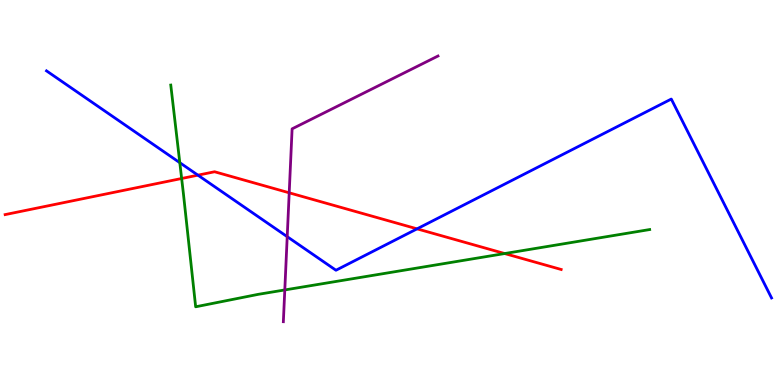[{'lines': ['blue', 'red'], 'intersections': [{'x': 2.55, 'y': 5.45}, {'x': 5.38, 'y': 4.06}]}, {'lines': ['green', 'red'], 'intersections': [{'x': 2.34, 'y': 5.36}, {'x': 6.51, 'y': 3.41}]}, {'lines': ['purple', 'red'], 'intersections': [{'x': 3.73, 'y': 4.99}]}, {'lines': ['blue', 'green'], 'intersections': [{'x': 2.32, 'y': 5.77}]}, {'lines': ['blue', 'purple'], 'intersections': [{'x': 3.71, 'y': 3.85}]}, {'lines': ['green', 'purple'], 'intersections': [{'x': 3.67, 'y': 2.47}]}]